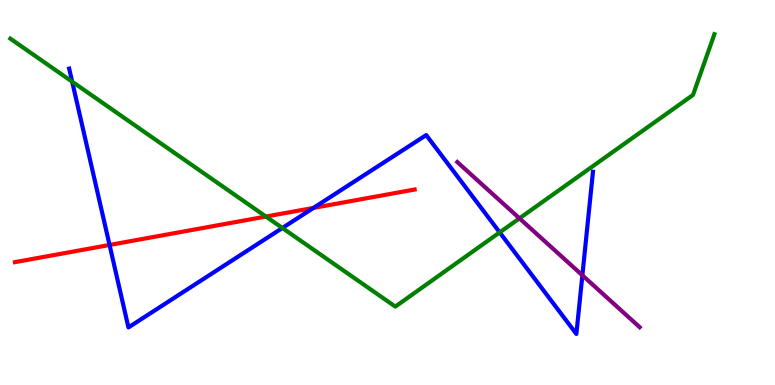[{'lines': ['blue', 'red'], 'intersections': [{'x': 1.41, 'y': 3.64}, {'x': 4.04, 'y': 4.6}]}, {'lines': ['green', 'red'], 'intersections': [{'x': 3.43, 'y': 4.38}]}, {'lines': ['purple', 'red'], 'intersections': []}, {'lines': ['blue', 'green'], 'intersections': [{'x': 0.931, 'y': 7.88}, {'x': 3.64, 'y': 4.08}, {'x': 6.45, 'y': 3.96}]}, {'lines': ['blue', 'purple'], 'intersections': [{'x': 7.51, 'y': 2.85}]}, {'lines': ['green', 'purple'], 'intersections': [{'x': 6.7, 'y': 4.33}]}]